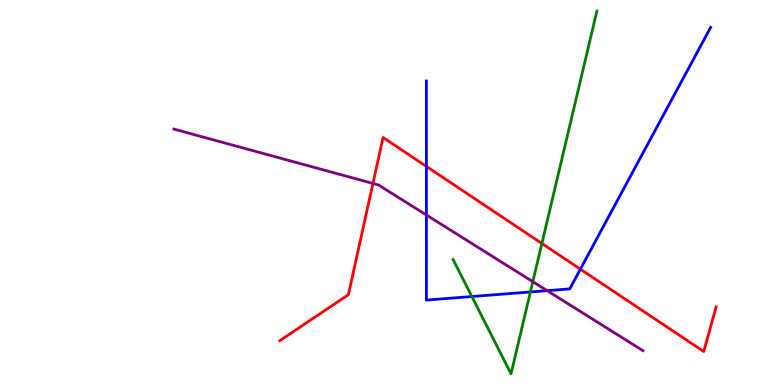[{'lines': ['blue', 'red'], 'intersections': [{'x': 5.5, 'y': 5.68}, {'x': 7.49, 'y': 3.01}]}, {'lines': ['green', 'red'], 'intersections': [{'x': 6.99, 'y': 3.68}]}, {'lines': ['purple', 'red'], 'intersections': [{'x': 4.81, 'y': 5.24}]}, {'lines': ['blue', 'green'], 'intersections': [{'x': 6.09, 'y': 2.3}, {'x': 6.84, 'y': 2.42}]}, {'lines': ['blue', 'purple'], 'intersections': [{'x': 5.5, 'y': 4.42}, {'x': 7.06, 'y': 2.45}]}, {'lines': ['green', 'purple'], 'intersections': [{'x': 6.88, 'y': 2.68}]}]